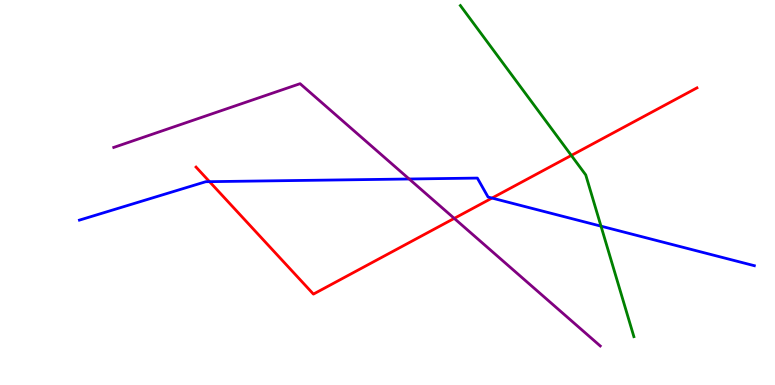[{'lines': ['blue', 'red'], 'intersections': [{'x': 2.7, 'y': 5.28}, {'x': 6.35, 'y': 4.86}]}, {'lines': ['green', 'red'], 'intersections': [{'x': 7.37, 'y': 5.96}]}, {'lines': ['purple', 'red'], 'intersections': [{'x': 5.86, 'y': 4.33}]}, {'lines': ['blue', 'green'], 'intersections': [{'x': 7.75, 'y': 4.13}]}, {'lines': ['blue', 'purple'], 'intersections': [{'x': 5.28, 'y': 5.35}]}, {'lines': ['green', 'purple'], 'intersections': []}]